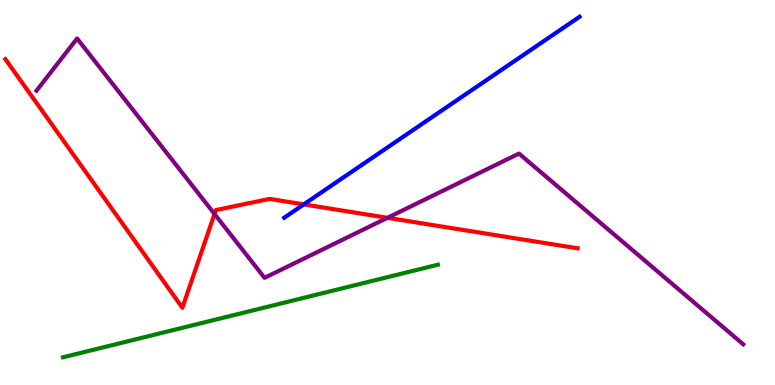[{'lines': ['blue', 'red'], 'intersections': [{'x': 3.92, 'y': 4.69}]}, {'lines': ['green', 'red'], 'intersections': []}, {'lines': ['purple', 'red'], 'intersections': [{'x': 2.77, 'y': 4.44}, {'x': 5.0, 'y': 4.34}]}, {'lines': ['blue', 'green'], 'intersections': []}, {'lines': ['blue', 'purple'], 'intersections': []}, {'lines': ['green', 'purple'], 'intersections': []}]